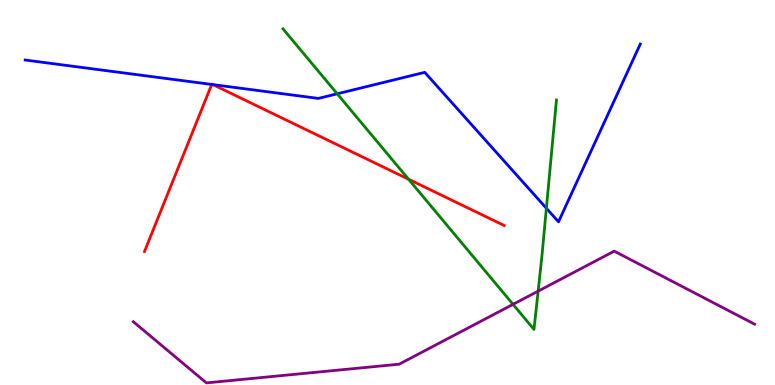[{'lines': ['blue', 'red'], 'intersections': [{'x': 2.73, 'y': 7.81}, {'x': 2.75, 'y': 7.8}]}, {'lines': ['green', 'red'], 'intersections': [{'x': 5.27, 'y': 5.34}]}, {'lines': ['purple', 'red'], 'intersections': []}, {'lines': ['blue', 'green'], 'intersections': [{'x': 4.35, 'y': 7.56}, {'x': 7.05, 'y': 4.59}]}, {'lines': ['blue', 'purple'], 'intersections': []}, {'lines': ['green', 'purple'], 'intersections': [{'x': 6.62, 'y': 2.09}, {'x': 6.94, 'y': 2.44}]}]